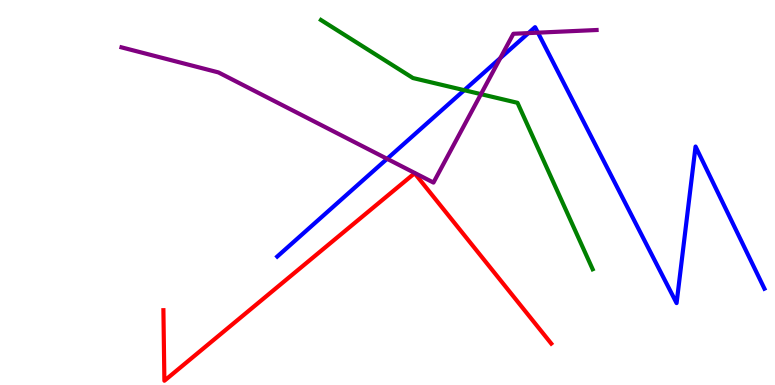[{'lines': ['blue', 'red'], 'intersections': []}, {'lines': ['green', 'red'], 'intersections': []}, {'lines': ['purple', 'red'], 'intersections': []}, {'lines': ['blue', 'green'], 'intersections': [{'x': 5.99, 'y': 7.66}]}, {'lines': ['blue', 'purple'], 'intersections': [{'x': 4.99, 'y': 5.87}, {'x': 6.46, 'y': 8.49}, {'x': 6.82, 'y': 9.14}, {'x': 6.94, 'y': 9.15}]}, {'lines': ['green', 'purple'], 'intersections': [{'x': 6.21, 'y': 7.55}]}]